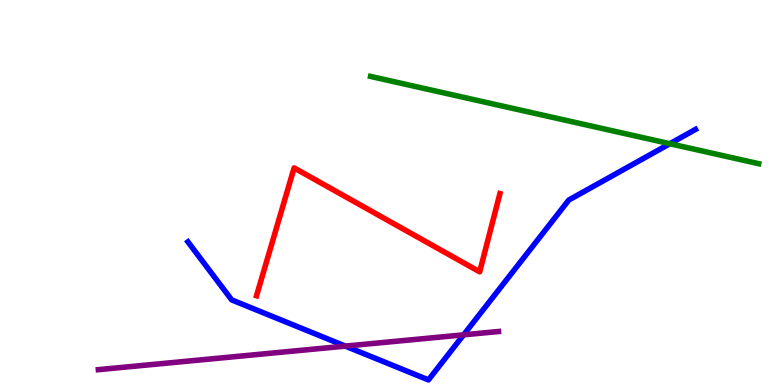[{'lines': ['blue', 'red'], 'intersections': []}, {'lines': ['green', 'red'], 'intersections': []}, {'lines': ['purple', 'red'], 'intersections': []}, {'lines': ['blue', 'green'], 'intersections': [{'x': 8.64, 'y': 6.27}]}, {'lines': ['blue', 'purple'], 'intersections': [{'x': 4.46, 'y': 1.01}, {'x': 5.98, 'y': 1.3}]}, {'lines': ['green', 'purple'], 'intersections': []}]